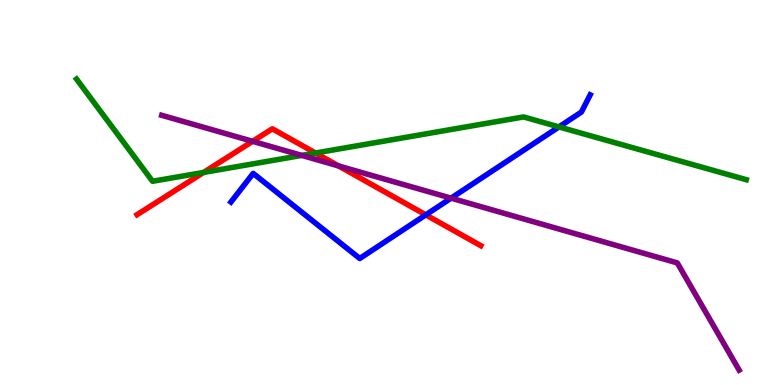[{'lines': ['blue', 'red'], 'intersections': [{'x': 5.49, 'y': 4.42}]}, {'lines': ['green', 'red'], 'intersections': [{'x': 2.63, 'y': 5.52}, {'x': 4.07, 'y': 6.03}]}, {'lines': ['purple', 'red'], 'intersections': [{'x': 3.26, 'y': 6.33}, {'x': 4.37, 'y': 5.69}]}, {'lines': ['blue', 'green'], 'intersections': [{'x': 7.21, 'y': 6.7}]}, {'lines': ['blue', 'purple'], 'intersections': [{'x': 5.82, 'y': 4.85}]}, {'lines': ['green', 'purple'], 'intersections': [{'x': 3.89, 'y': 5.96}]}]